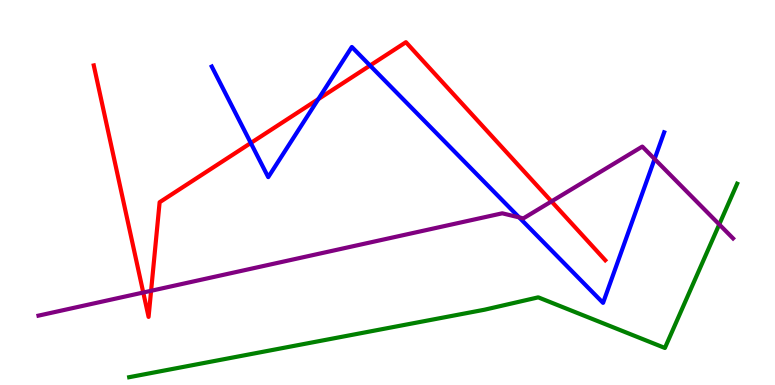[{'lines': ['blue', 'red'], 'intersections': [{'x': 3.24, 'y': 6.29}, {'x': 4.11, 'y': 7.43}, {'x': 4.77, 'y': 8.3}]}, {'lines': ['green', 'red'], 'intersections': []}, {'lines': ['purple', 'red'], 'intersections': [{'x': 1.85, 'y': 2.4}, {'x': 1.95, 'y': 2.45}, {'x': 7.12, 'y': 4.77}]}, {'lines': ['blue', 'green'], 'intersections': []}, {'lines': ['blue', 'purple'], 'intersections': [{'x': 6.7, 'y': 4.35}, {'x': 8.45, 'y': 5.87}]}, {'lines': ['green', 'purple'], 'intersections': [{'x': 9.28, 'y': 4.17}]}]